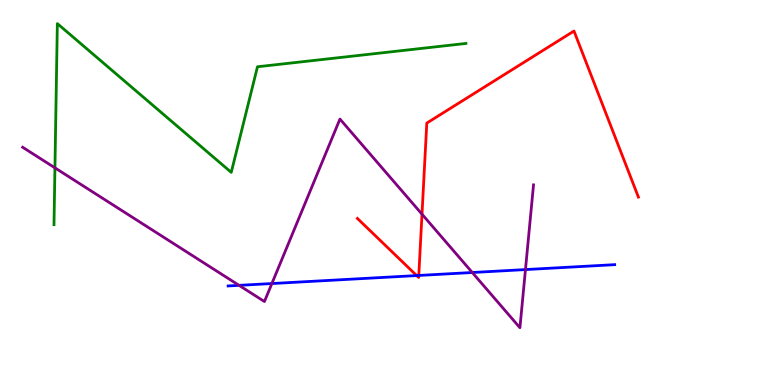[{'lines': ['blue', 'red'], 'intersections': [{'x': 5.38, 'y': 2.84}, {'x': 5.4, 'y': 2.85}]}, {'lines': ['green', 'red'], 'intersections': []}, {'lines': ['purple', 'red'], 'intersections': [{'x': 5.45, 'y': 4.44}]}, {'lines': ['blue', 'green'], 'intersections': []}, {'lines': ['blue', 'purple'], 'intersections': [{'x': 3.08, 'y': 2.59}, {'x': 3.51, 'y': 2.64}, {'x': 6.09, 'y': 2.92}, {'x': 6.78, 'y': 3.0}]}, {'lines': ['green', 'purple'], 'intersections': [{'x': 0.709, 'y': 5.64}]}]